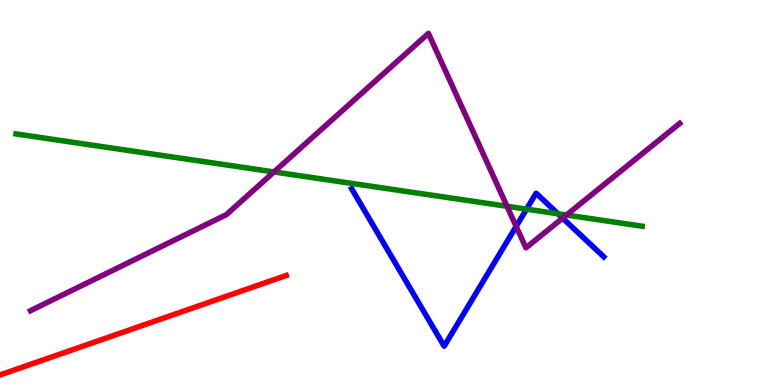[{'lines': ['blue', 'red'], 'intersections': []}, {'lines': ['green', 'red'], 'intersections': []}, {'lines': ['purple', 'red'], 'intersections': []}, {'lines': ['blue', 'green'], 'intersections': [{'x': 6.79, 'y': 4.57}, {'x': 7.2, 'y': 4.45}]}, {'lines': ['blue', 'purple'], 'intersections': [{'x': 6.66, 'y': 4.12}, {'x': 7.26, 'y': 4.33}]}, {'lines': ['green', 'purple'], 'intersections': [{'x': 3.54, 'y': 5.53}, {'x': 6.54, 'y': 4.64}, {'x': 7.31, 'y': 4.41}]}]